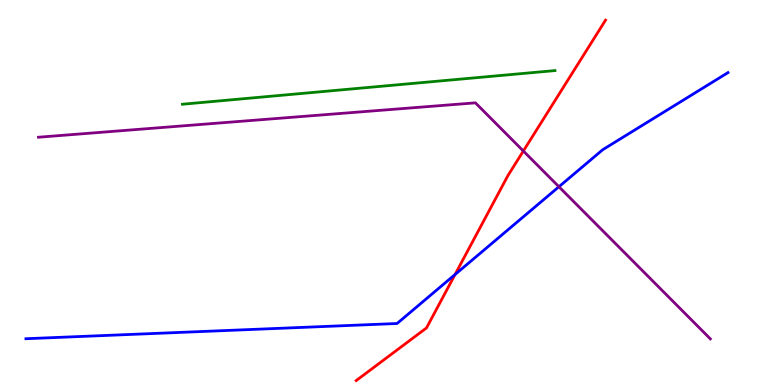[{'lines': ['blue', 'red'], 'intersections': [{'x': 5.87, 'y': 2.87}]}, {'lines': ['green', 'red'], 'intersections': []}, {'lines': ['purple', 'red'], 'intersections': [{'x': 6.75, 'y': 6.08}]}, {'lines': ['blue', 'green'], 'intersections': []}, {'lines': ['blue', 'purple'], 'intersections': [{'x': 7.21, 'y': 5.15}]}, {'lines': ['green', 'purple'], 'intersections': []}]